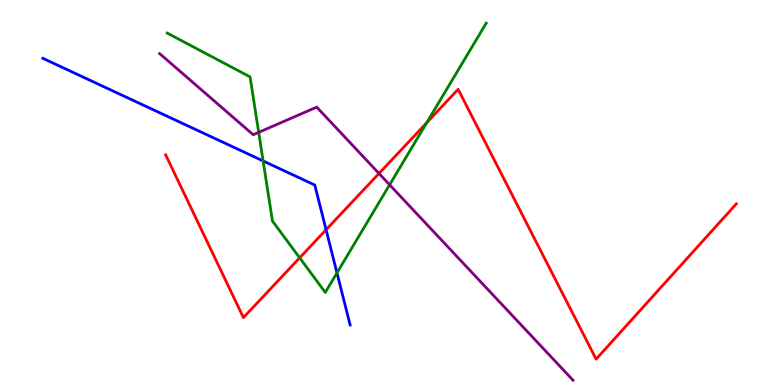[{'lines': ['blue', 'red'], 'intersections': [{'x': 4.21, 'y': 4.03}]}, {'lines': ['green', 'red'], 'intersections': [{'x': 3.87, 'y': 3.3}, {'x': 5.51, 'y': 6.81}]}, {'lines': ['purple', 'red'], 'intersections': [{'x': 4.89, 'y': 5.49}]}, {'lines': ['blue', 'green'], 'intersections': [{'x': 3.4, 'y': 5.82}, {'x': 4.35, 'y': 2.91}]}, {'lines': ['blue', 'purple'], 'intersections': []}, {'lines': ['green', 'purple'], 'intersections': [{'x': 3.34, 'y': 6.56}, {'x': 5.03, 'y': 5.2}]}]